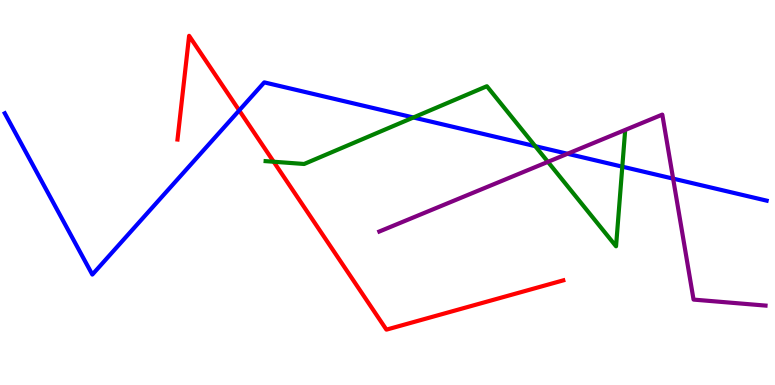[{'lines': ['blue', 'red'], 'intersections': [{'x': 3.09, 'y': 7.13}]}, {'lines': ['green', 'red'], 'intersections': [{'x': 3.53, 'y': 5.8}]}, {'lines': ['purple', 'red'], 'intersections': []}, {'lines': ['blue', 'green'], 'intersections': [{'x': 5.33, 'y': 6.95}, {'x': 6.91, 'y': 6.2}, {'x': 8.03, 'y': 5.67}]}, {'lines': ['blue', 'purple'], 'intersections': [{'x': 7.32, 'y': 6.01}, {'x': 8.69, 'y': 5.36}]}, {'lines': ['green', 'purple'], 'intersections': [{'x': 7.07, 'y': 5.8}]}]